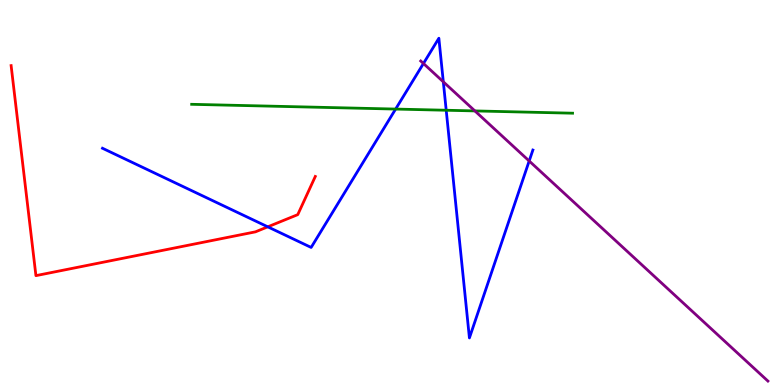[{'lines': ['blue', 'red'], 'intersections': [{'x': 3.46, 'y': 4.11}]}, {'lines': ['green', 'red'], 'intersections': []}, {'lines': ['purple', 'red'], 'intersections': []}, {'lines': ['blue', 'green'], 'intersections': [{'x': 5.1, 'y': 7.17}, {'x': 5.76, 'y': 7.14}]}, {'lines': ['blue', 'purple'], 'intersections': [{'x': 5.46, 'y': 8.35}, {'x': 5.72, 'y': 7.88}, {'x': 6.83, 'y': 5.82}]}, {'lines': ['green', 'purple'], 'intersections': [{'x': 6.13, 'y': 7.12}]}]